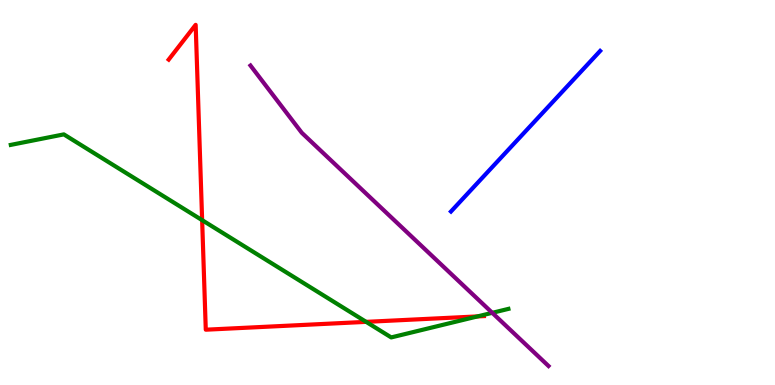[{'lines': ['blue', 'red'], 'intersections': []}, {'lines': ['green', 'red'], 'intersections': [{'x': 2.61, 'y': 4.28}, {'x': 4.72, 'y': 1.64}, {'x': 6.16, 'y': 1.78}]}, {'lines': ['purple', 'red'], 'intersections': []}, {'lines': ['blue', 'green'], 'intersections': []}, {'lines': ['blue', 'purple'], 'intersections': []}, {'lines': ['green', 'purple'], 'intersections': [{'x': 6.35, 'y': 1.87}]}]